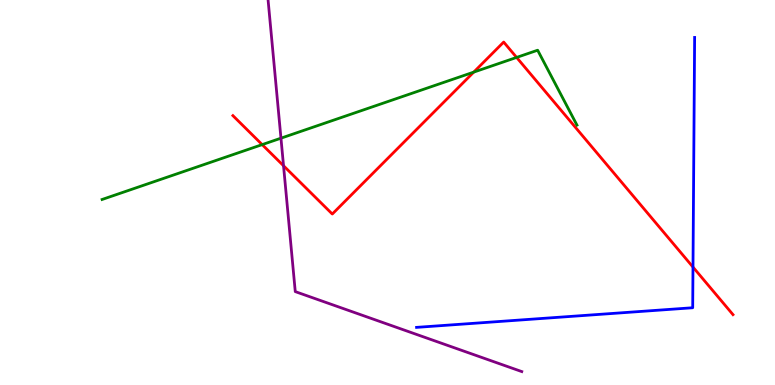[{'lines': ['blue', 'red'], 'intersections': [{'x': 8.94, 'y': 3.06}]}, {'lines': ['green', 'red'], 'intersections': [{'x': 3.38, 'y': 6.24}, {'x': 6.11, 'y': 8.13}, {'x': 6.67, 'y': 8.51}]}, {'lines': ['purple', 'red'], 'intersections': [{'x': 3.66, 'y': 5.69}]}, {'lines': ['blue', 'green'], 'intersections': []}, {'lines': ['blue', 'purple'], 'intersections': []}, {'lines': ['green', 'purple'], 'intersections': [{'x': 3.63, 'y': 6.41}]}]